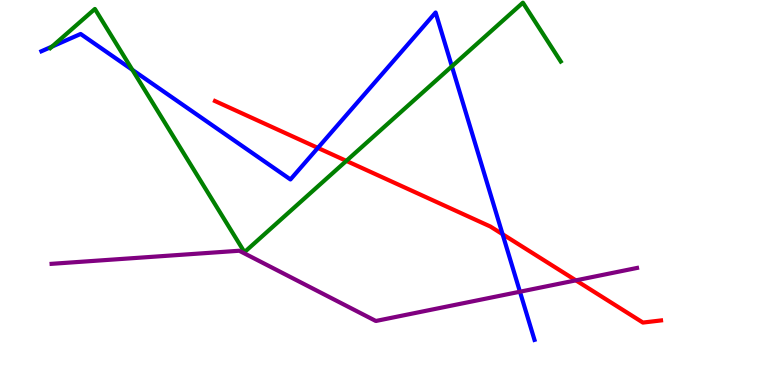[{'lines': ['blue', 'red'], 'intersections': [{'x': 4.1, 'y': 6.16}, {'x': 6.48, 'y': 3.92}]}, {'lines': ['green', 'red'], 'intersections': [{'x': 4.47, 'y': 5.82}]}, {'lines': ['purple', 'red'], 'intersections': [{'x': 7.43, 'y': 2.72}]}, {'lines': ['blue', 'green'], 'intersections': [{'x': 0.671, 'y': 8.79}, {'x': 1.71, 'y': 8.19}, {'x': 5.83, 'y': 8.28}]}, {'lines': ['blue', 'purple'], 'intersections': [{'x': 6.71, 'y': 2.42}]}, {'lines': ['green', 'purple'], 'intersections': []}]